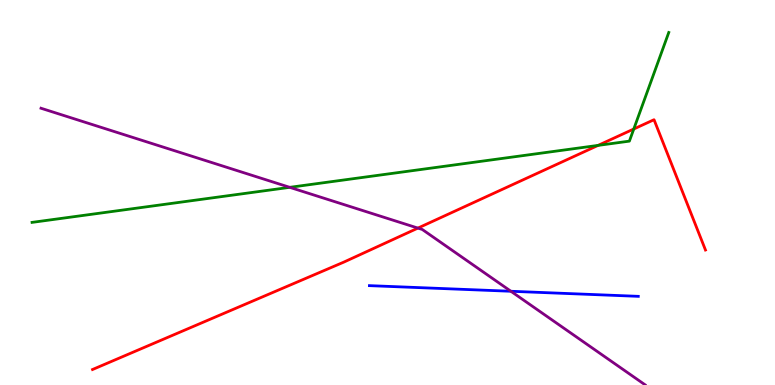[{'lines': ['blue', 'red'], 'intersections': []}, {'lines': ['green', 'red'], 'intersections': [{'x': 7.72, 'y': 6.22}, {'x': 8.18, 'y': 6.65}]}, {'lines': ['purple', 'red'], 'intersections': [{'x': 5.39, 'y': 4.08}]}, {'lines': ['blue', 'green'], 'intersections': []}, {'lines': ['blue', 'purple'], 'intersections': [{'x': 6.59, 'y': 2.43}]}, {'lines': ['green', 'purple'], 'intersections': [{'x': 3.74, 'y': 5.13}]}]